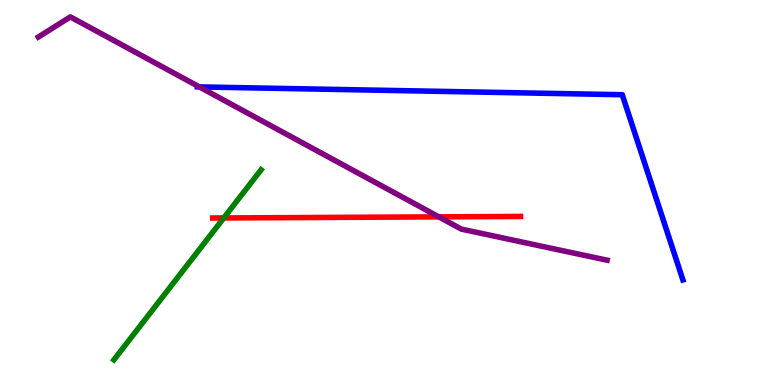[{'lines': ['blue', 'red'], 'intersections': []}, {'lines': ['green', 'red'], 'intersections': [{'x': 2.89, 'y': 4.34}]}, {'lines': ['purple', 'red'], 'intersections': [{'x': 5.66, 'y': 4.37}]}, {'lines': ['blue', 'green'], 'intersections': []}, {'lines': ['blue', 'purple'], 'intersections': [{'x': 2.57, 'y': 7.74}]}, {'lines': ['green', 'purple'], 'intersections': []}]